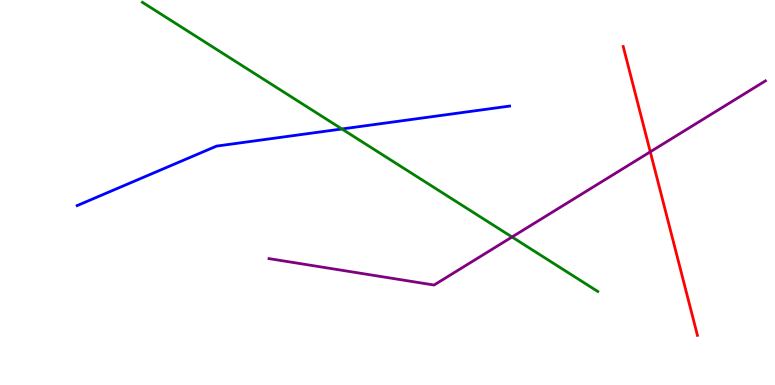[{'lines': ['blue', 'red'], 'intersections': []}, {'lines': ['green', 'red'], 'intersections': []}, {'lines': ['purple', 'red'], 'intersections': [{'x': 8.39, 'y': 6.06}]}, {'lines': ['blue', 'green'], 'intersections': [{'x': 4.41, 'y': 6.65}]}, {'lines': ['blue', 'purple'], 'intersections': []}, {'lines': ['green', 'purple'], 'intersections': [{'x': 6.61, 'y': 3.84}]}]